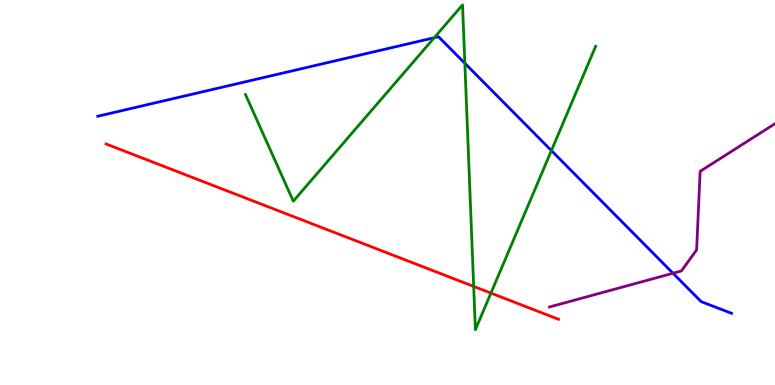[{'lines': ['blue', 'red'], 'intersections': []}, {'lines': ['green', 'red'], 'intersections': [{'x': 6.11, 'y': 2.56}, {'x': 6.33, 'y': 2.39}]}, {'lines': ['purple', 'red'], 'intersections': []}, {'lines': ['blue', 'green'], 'intersections': [{'x': 5.6, 'y': 9.02}, {'x': 6.0, 'y': 8.36}, {'x': 7.11, 'y': 6.09}]}, {'lines': ['blue', 'purple'], 'intersections': [{'x': 8.68, 'y': 2.9}]}, {'lines': ['green', 'purple'], 'intersections': []}]